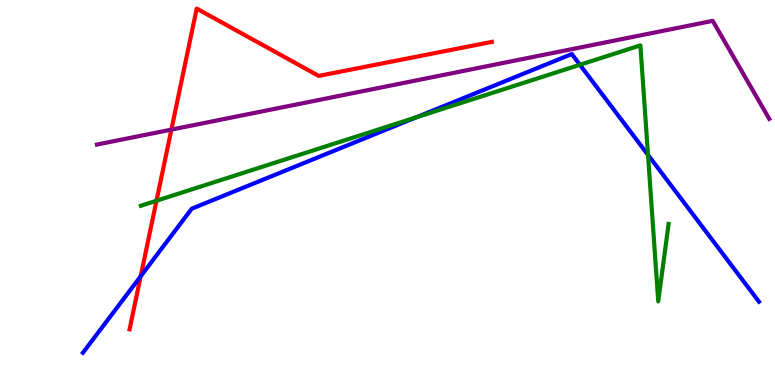[{'lines': ['blue', 'red'], 'intersections': [{'x': 1.82, 'y': 2.82}]}, {'lines': ['green', 'red'], 'intersections': [{'x': 2.02, 'y': 4.79}]}, {'lines': ['purple', 'red'], 'intersections': [{'x': 2.21, 'y': 6.63}]}, {'lines': ['blue', 'green'], 'intersections': [{'x': 5.37, 'y': 6.95}, {'x': 7.48, 'y': 8.32}, {'x': 8.36, 'y': 5.98}]}, {'lines': ['blue', 'purple'], 'intersections': []}, {'lines': ['green', 'purple'], 'intersections': []}]